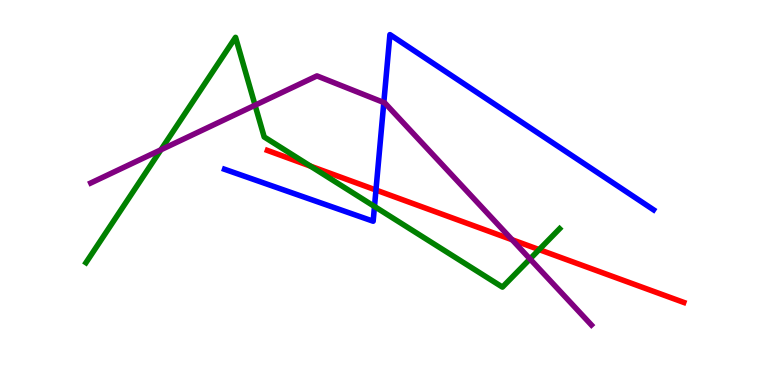[{'lines': ['blue', 'red'], 'intersections': [{'x': 4.85, 'y': 5.06}]}, {'lines': ['green', 'red'], 'intersections': [{'x': 4.01, 'y': 5.68}, {'x': 6.96, 'y': 3.52}]}, {'lines': ['purple', 'red'], 'intersections': [{'x': 6.61, 'y': 3.77}]}, {'lines': ['blue', 'green'], 'intersections': [{'x': 4.83, 'y': 4.64}]}, {'lines': ['blue', 'purple'], 'intersections': [{'x': 4.95, 'y': 7.34}]}, {'lines': ['green', 'purple'], 'intersections': [{'x': 2.08, 'y': 6.11}, {'x': 3.29, 'y': 7.27}, {'x': 6.84, 'y': 3.27}]}]